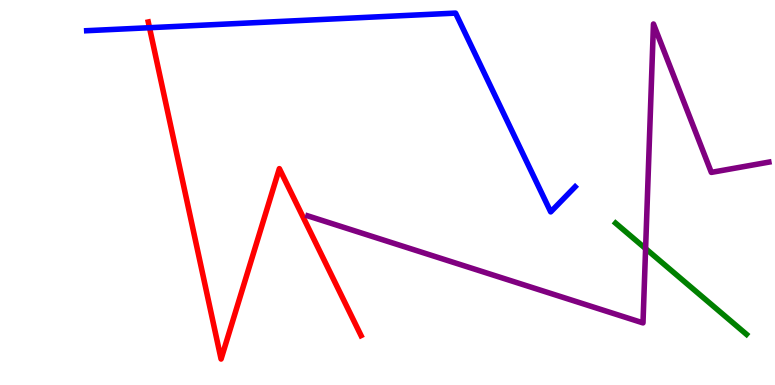[{'lines': ['blue', 'red'], 'intersections': [{'x': 1.93, 'y': 9.28}]}, {'lines': ['green', 'red'], 'intersections': []}, {'lines': ['purple', 'red'], 'intersections': []}, {'lines': ['blue', 'green'], 'intersections': []}, {'lines': ['blue', 'purple'], 'intersections': []}, {'lines': ['green', 'purple'], 'intersections': [{'x': 8.33, 'y': 3.54}]}]